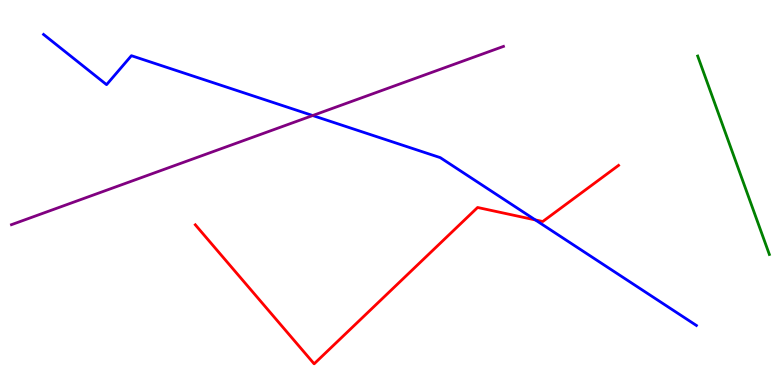[{'lines': ['blue', 'red'], 'intersections': [{'x': 6.91, 'y': 4.29}]}, {'lines': ['green', 'red'], 'intersections': []}, {'lines': ['purple', 'red'], 'intersections': []}, {'lines': ['blue', 'green'], 'intersections': []}, {'lines': ['blue', 'purple'], 'intersections': [{'x': 4.03, 'y': 7.0}]}, {'lines': ['green', 'purple'], 'intersections': []}]